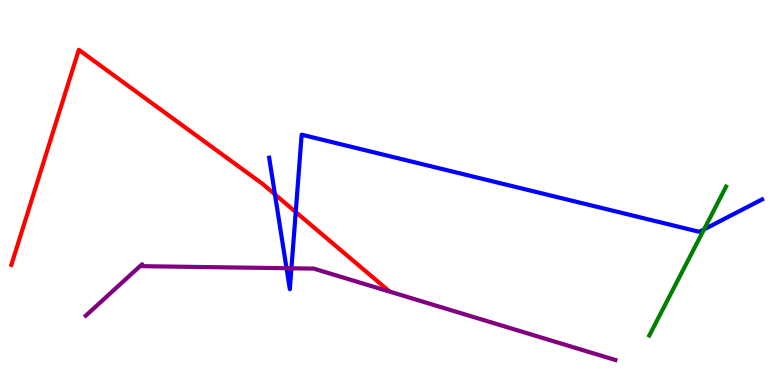[{'lines': ['blue', 'red'], 'intersections': [{'x': 3.55, 'y': 4.95}, {'x': 3.82, 'y': 4.49}]}, {'lines': ['green', 'red'], 'intersections': []}, {'lines': ['purple', 'red'], 'intersections': []}, {'lines': ['blue', 'green'], 'intersections': [{'x': 9.08, 'y': 4.04}]}, {'lines': ['blue', 'purple'], 'intersections': [{'x': 3.7, 'y': 3.03}, {'x': 3.76, 'y': 3.03}]}, {'lines': ['green', 'purple'], 'intersections': []}]